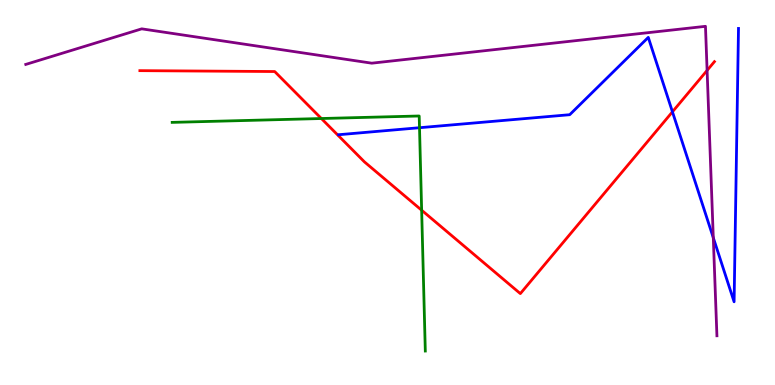[{'lines': ['blue', 'red'], 'intersections': [{'x': 8.68, 'y': 7.1}]}, {'lines': ['green', 'red'], 'intersections': [{'x': 4.15, 'y': 6.92}, {'x': 5.44, 'y': 4.54}]}, {'lines': ['purple', 'red'], 'intersections': [{'x': 9.12, 'y': 8.17}]}, {'lines': ['blue', 'green'], 'intersections': [{'x': 5.41, 'y': 6.68}]}, {'lines': ['blue', 'purple'], 'intersections': [{'x': 9.2, 'y': 3.83}]}, {'lines': ['green', 'purple'], 'intersections': []}]